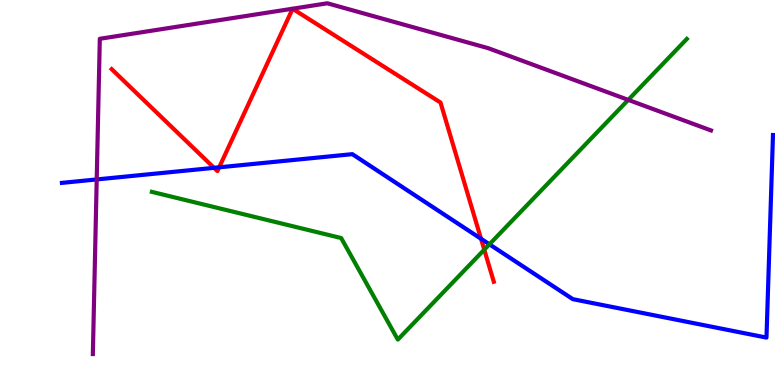[{'lines': ['blue', 'red'], 'intersections': [{'x': 2.76, 'y': 5.64}, {'x': 2.83, 'y': 5.65}, {'x': 6.21, 'y': 3.8}]}, {'lines': ['green', 'red'], 'intersections': [{'x': 6.25, 'y': 3.51}]}, {'lines': ['purple', 'red'], 'intersections': []}, {'lines': ['blue', 'green'], 'intersections': [{'x': 6.32, 'y': 3.65}]}, {'lines': ['blue', 'purple'], 'intersections': [{'x': 1.25, 'y': 5.34}]}, {'lines': ['green', 'purple'], 'intersections': [{'x': 8.11, 'y': 7.41}]}]